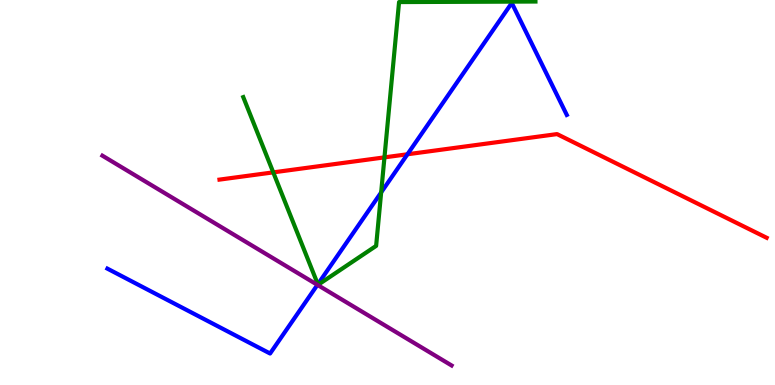[{'lines': ['blue', 'red'], 'intersections': [{'x': 5.26, 'y': 5.99}]}, {'lines': ['green', 'red'], 'intersections': [{'x': 3.53, 'y': 5.52}, {'x': 4.96, 'y': 5.91}]}, {'lines': ['purple', 'red'], 'intersections': []}, {'lines': ['blue', 'green'], 'intersections': [{'x': 4.1, 'y': 2.62}, {'x': 4.92, 'y': 5.0}]}, {'lines': ['blue', 'purple'], 'intersections': [{'x': 4.1, 'y': 2.6}]}, {'lines': ['green', 'purple'], 'intersections': []}]